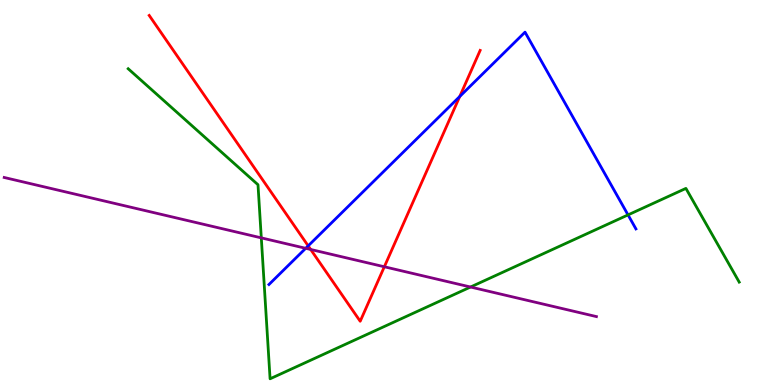[{'lines': ['blue', 'red'], 'intersections': [{'x': 3.98, 'y': 3.61}, {'x': 5.93, 'y': 7.49}]}, {'lines': ['green', 'red'], 'intersections': []}, {'lines': ['purple', 'red'], 'intersections': [{'x': 4.01, 'y': 3.52}, {'x': 4.96, 'y': 3.07}]}, {'lines': ['blue', 'green'], 'intersections': [{'x': 8.1, 'y': 4.42}]}, {'lines': ['blue', 'purple'], 'intersections': [{'x': 3.94, 'y': 3.55}]}, {'lines': ['green', 'purple'], 'intersections': [{'x': 3.37, 'y': 3.82}, {'x': 6.07, 'y': 2.55}]}]